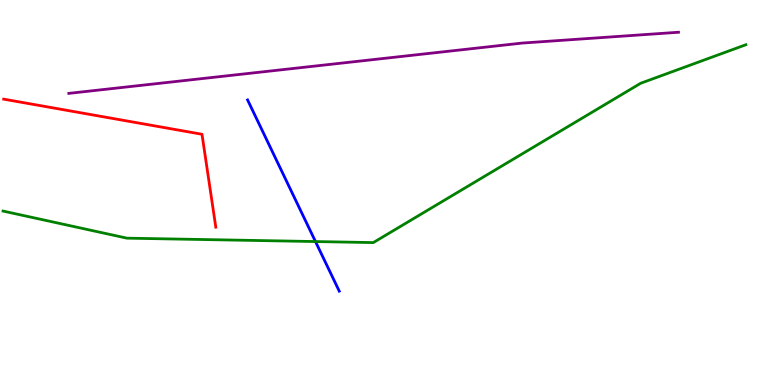[{'lines': ['blue', 'red'], 'intersections': []}, {'lines': ['green', 'red'], 'intersections': []}, {'lines': ['purple', 'red'], 'intersections': []}, {'lines': ['blue', 'green'], 'intersections': [{'x': 4.07, 'y': 3.73}]}, {'lines': ['blue', 'purple'], 'intersections': []}, {'lines': ['green', 'purple'], 'intersections': []}]